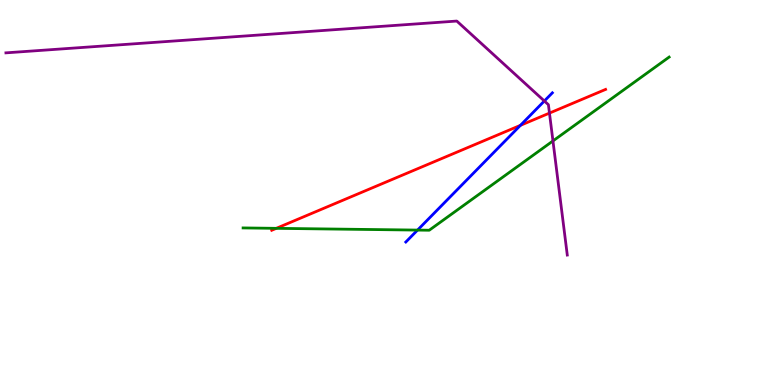[{'lines': ['blue', 'red'], 'intersections': [{'x': 6.72, 'y': 6.74}]}, {'lines': ['green', 'red'], 'intersections': [{'x': 3.57, 'y': 4.07}]}, {'lines': ['purple', 'red'], 'intersections': [{'x': 7.09, 'y': 7.06}]}, {'lines': ['blue', 'green'], 'intersections': [{'x': 5.39, 'y': 4.02}]}, {'lines': ['blue', 'purple'], 'intersections': [{'x': 7.02, 'y': 7.38}]}, {'lines': ['green', 'purple'], 'intersections': [{'x': 7.13, 'y': 6.34}]}]